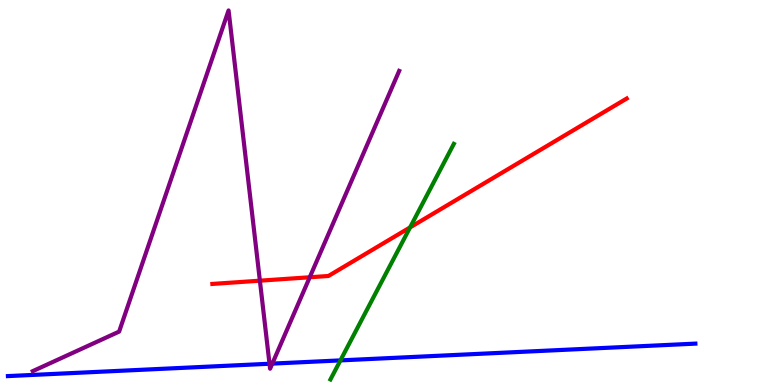[{'lines': ['blue', 'red'], 'intersections': []}, {'lines': ['green', 'red'], 'intersections': [{'x': 5.29, 'y': 4.09}]}, {'lines': ['purple', 'red'], 'intersections': [{'x': 3.35, 'y': 2.71}, {'x': 4.0, 'y': 2.8}]}, {'lines': ['blue', 'green'], 'intersections': [{'x': 4.39, 'y': 0.639}]}, {'lines': ['blue', 'purple'], 'intersections': [{'x': 3.48, 'y': 0.552}, {'x': 3.51, 'y': 0.556}]}, {'lines': ['green', 'purple'], 'intersections': []}]